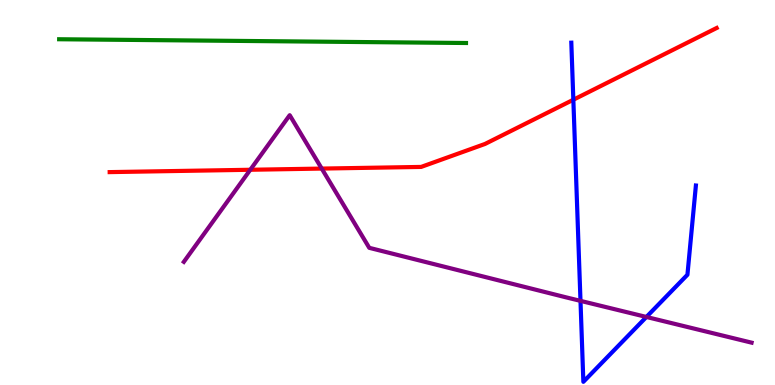[{'lines': ['blue', 'red'], 'intersections': [{'x': 7.4, 'y': 7.41}]}, {'lines': ['green', 'red'], 'intersections': []}, {'lines': ['purple', 'red'], 'intersections': [{'x': 3.23, 'y': 5.59}, {'x': 4.15, 'y': 5.62}]}, {'lines': ['blue', 'green'], 'intersections': []}, {'lines': ['blue', 'purple'], 'intersections': [{'x': 7.49, 'y': 2.19}, {'x': 8.34, 'y': 1.77}]}, {'lines': ['green', 'purple'], 'intersections': []}]